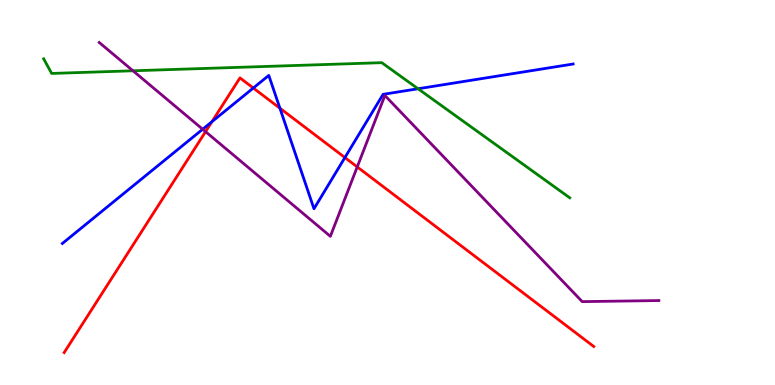[{'lines': ['blue', 'red'], 'intersections': [{'x': 2.73, 'y': 6.84}, {'x': 3.27, 'y': 7.71}, {'x': 3.61, 'y': 7.19}, {'x': 4.45, 'y': 5.91}]}, {'lines': ['green', 'red'], 'intersections': []}, {'lines': ['purple', 'red'], 'intersections': [{'x': 2.65, 'y': 6.58}, {'x': 4.61, 'y': 5.66}]}, {'lines': ['blue', 'green'], 'intersections': [{'x': 5.39, 'y': 7.69}]}, {'lines': ['blue', 'purple'], 'intersections': [{'x': 2.62, 'y': 6.64}]}, {'lines': ['green', 'purple'], 'intersections': [{'x': 1.72, 'y': 8.16}]}]